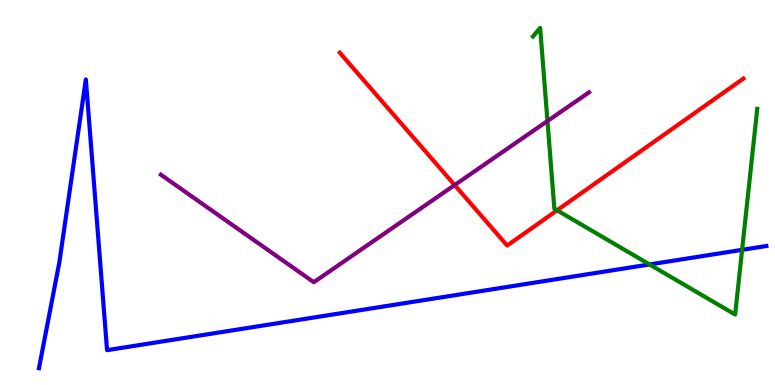[{'lines': ['blue', 'red'], 'intersections': []}, {'lines': ['green', 'red'], 'intersections': [{'x': 7.19, 'y': 4.54}]}, {'lines': ['purple', 'red'], 'intersections': [{'x': 5.87, 'y': 5.19}]}, {'lines': ['blue', 'green'], 'intersections': [{'x': 8.38, 'y': 3.13}, {'x': 9.58, 'y': 3.51}]}, {'lines': ['blue', 'purple'], 'intersections': []}, {'lines': ['green', 'purple'], 'intersections': [{'x': 7.06, 'y': 6.86}]}]